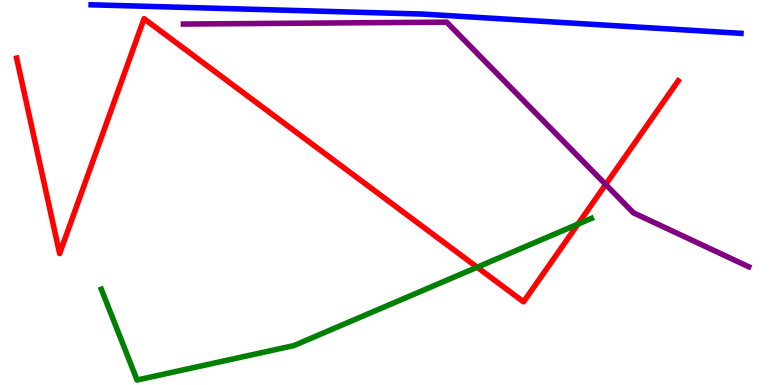[{'lines': ['blue', 'red'], 'intersections': []}, {'lines': ['green', 'red'], 'intersections': [{'x': 6.16, 'y': 3.06}, {'x': 7.46, 'y': 4.18}]}, {'lines': ['purple', 'red'], 'intersections': [{'x': 7.82, 'y': 5.21}]}, {'lines': ['blue', 'green'], 'intersections': []}, {'lines': ['blue', 'purple'], 'intersections': []}, {'lines': ['green', 'purple'], 'intersections': []}]